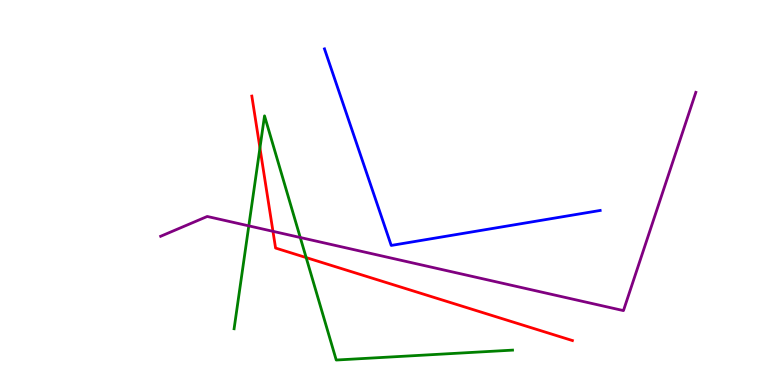[{'lines': ['blue', 'red'], 'intersections': []}, {'lines': ['green', 'red'], 'intersections': [{'x': 3.35, 'y': 6.16}, {'x': 3.95, 'y': 3.31}]}, {'lines': ['purple', 'red'], 'intersections': [{'x': 3.52, 'y': 3.99}]}, {'lines': ['blue', 'green'], 'intersections': []}, {'lines': ['blue', 'purple'], 'intersections': []}, {'lines': ['green', 'purple'], 'intersections': [{'x': 3.21, 'y': 4.13}, {'x': 3.87, 'y': 3.83}]}]